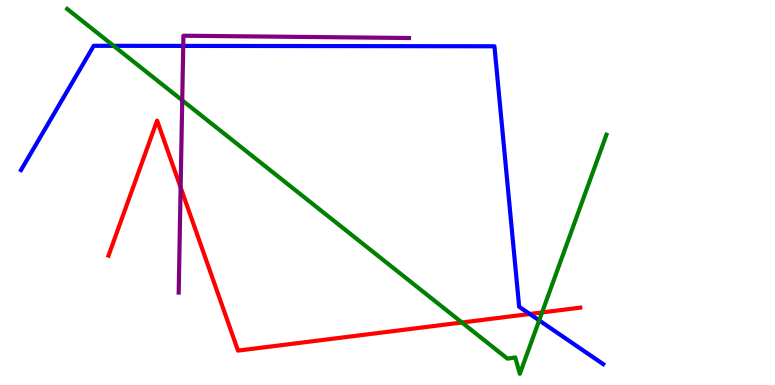[{'lines': ['blue', 'red'], 'intersections': [{'x': 6.84, 'y': 1.84}]}, {'lines': ['green', 'red'], 'intersections': [{'x': 5.96, 'y': 1.62}, {'x': 6.99, 'y': 1.88}]}, {'lines': ['purple', 'red'], 'intersections': [{'x': 2.33, 'y': 5.13}]}, {'lines': ['blue', 'green'], 'intersections': [{'x': 1.47, 'y': 8.81}, {'x': 6.96, 'y': 1.68}]}, {'lines': ['blue', 'purple'], 'intersections': [{'x': 2.36, 'y': 8.81}]}, {'lines': ['green', 'purple'], 'intersections': [{'x': 2.35, 'y': 7.39}]}]